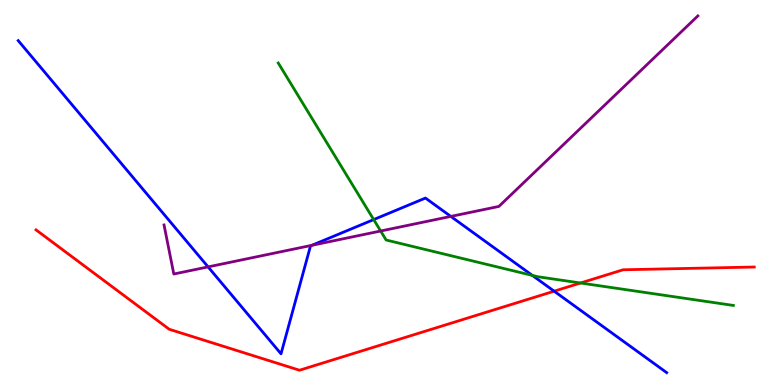[{'lines': ['blue', 'red'], 'intersections': [{'x': 7.15, 'y': 2.44}]}, {'lines': ['green', 'red'], 'intersections': [{'x': 7.49, 'y': 2.65}]}, {'lines': ['purple', 'red'], 'intersections': []}, {'lines': ['blue', 'green'], 'intersections': [{'x': 4.82, 'y': 4.3}, {'x': 6.87, 'y': 2.85}]}, {'lines': ['blue', 'purple'], 'intersections': [{'x': 2.68, 'y': 3.07}, {'x': 4.02, 'y': 3.63}, {'x': 5.82, 'y': 4.38}]}, {'lines': ['green', 'purple'], 'intersections': [{'x': 4.91, 'y': 4.0}]}]